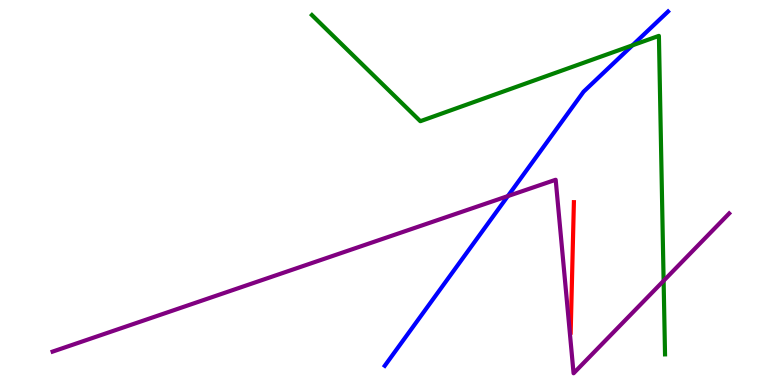[{'lines': ['blue', 'red'], 'intersections': []}, {'lines': ['green', 'red'], 'intersections': []}, {'lines': ['purple', 'red'], 'intersections': []}, {'lines': ['blue', 'green'], 'intersections': [{'x': 8.16, 'y': 8.82}]}, {'lines': ['blue', 'purple'], 'intersections': [{'x': 6.55, 'y': 4.91}]}, {'lines': ['green', 'purple'], 'intersections': [{'x': 8.56, 'y': 2.71}]}]